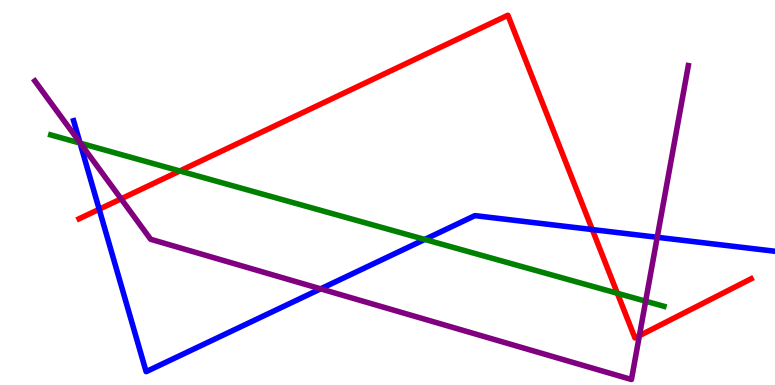[{'lines': ['blue', 'red'], 'intersections': [{'x': 1.28, 'y': 4.57}, {'x': 7.64, 'y': 4.04}]}, {'lines': ['green', 'red'], 'intersections': [{'x': 2.32, 'y': 5.56}, {'x': 7.97, 'y': 2.38}]}, {'lines': ['purple', 'red'], 'intersections': [{'x': 1.56, 'y': 4.84}, {'x': 8.25, 'y': 1.28}]}, {'lines': ['blue', 'green'], 'intersections': [{'x': 1.03, 'y': 6.28}, {'x': 5.48, 'y': 3.78}]}, {'lines': ['blue', 'purple'], 'intersections': [{'x': 1.03, 'y': 6.3}, {'x': 4.14, 'y': 2.5}, {'x': 8.48, 'y': 3.84}]}, {'lines': ['green', 'purple'], 'intersections': [{'x': 1.04, 'y': 6.28}, {'x': 8.33, 'y': 2.18}]}]